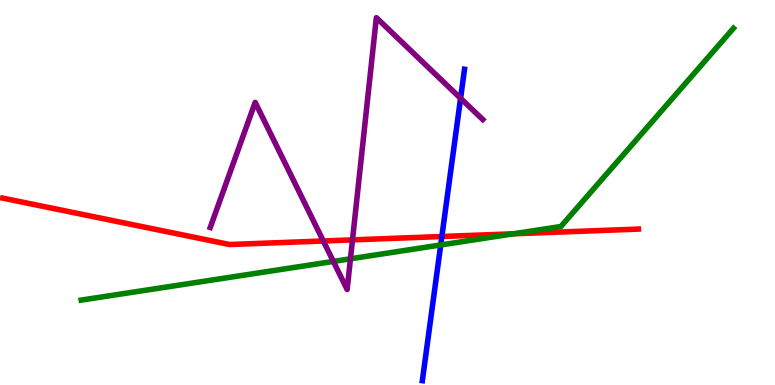[{'lines': ['blue', 'red'], 'intersections': [{'x': 5.7, 'y': 3.86}]}, {'lines': ['green', 'red'], 'intersections': [{'x': 6.62, 'y': 3.93}]}, {'lines': ['purple', 'red'], 'intersections': [{'x': 4.17, 'y': 3.74}, {'x': 4.55, 'y': 3.77}]}, {'lines': ['blue', 'green'], 'intersections': [{'x': 5.69, 'y': 3.64}]}, {'lines': ['blue', 'purple'], 'intersections': [{'x': 5.94, 'y': 7.45}]}, {'lines': ['green', 'purple'], 'intersections': [{'x': 4.3, 'y': 3.21}, {'x': 4.52, 'y': 3.28}]}]